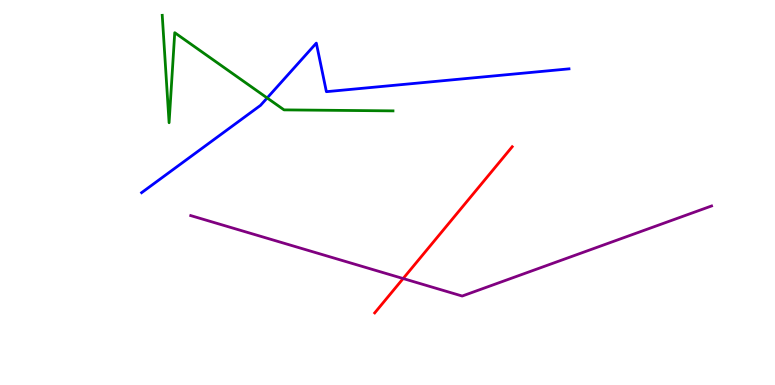[{'lines': ['blue', 'red'], 'intersections': []}, {'lines': ['green', 'red'], 'intersections': []}, {'lines': ['purple', 'red'], 'intersections': [{'x': 5.2, 'y': 2.77}]}, {'lines': ['blue', 'green'], 'intersections': [{'x': 3.45, 'y': 7.46}]}, {'lines': ['blue', 'purple'], 'intersections': []}, {'lines': ['green', 'purple'], 'intersections': []}]